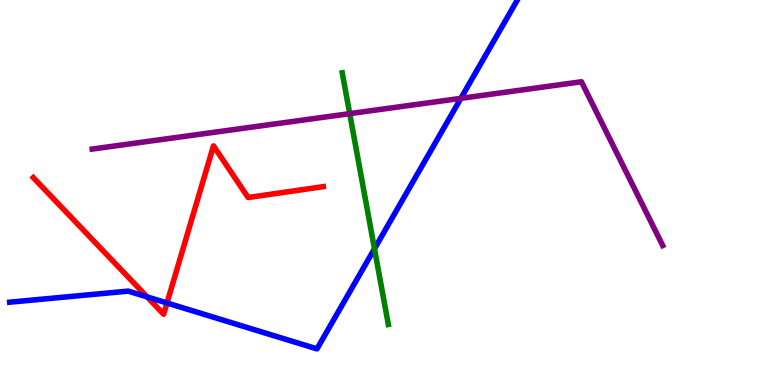[{'lines': ['blue', 'red'], 'intersections': [{'x': 1.9, 'y': 2.29}, {'x': 2.15, 'y': 2.13}]}, {'lines': ['green', 'red'], 'intersections': []}, {'lines': ['purple', 'red'], 'intersections': []}, {'lines': ['blue', 'green'], 'intersections': [{'x': 4.83, 'y': 3.54}]}, {'lines': ['blue', 'purple'], 'intersections': [{'x': 5.95, 'y': 7.45}]}, {'lines': ['green', 'purple'], 'intersections': [{'x': 4.51, 'y': 7.05}]}]